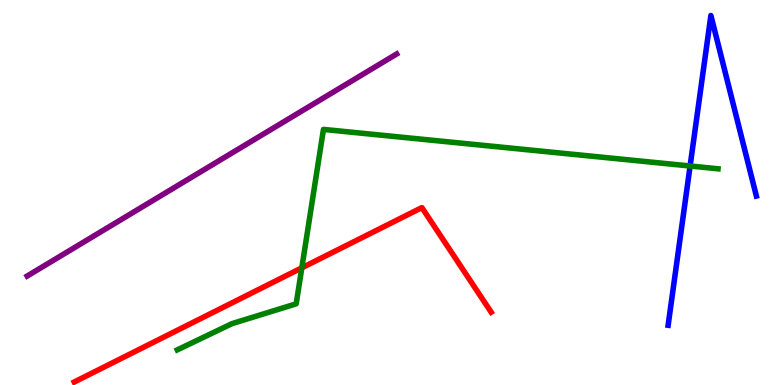[{'lines': ['blue', 'red'], 'intersections': []}, {'lines': ['green', 'red'], 'intersections': [{'x': 3.89, 'y': 3.04}]}, {'lines': ['purple', 'red'], 'intersections': []}, {'lines': ['blue', 'green'], 'intersections': [{'x': 8.9, 'y': 5.69}]}, {'lines': ['blue', 'purple'], 'intersections': []}, {'lines': ['green', 'purple'], 'intersections': []}]